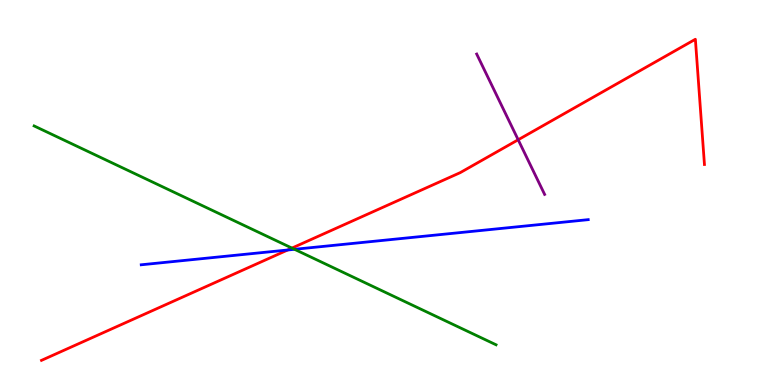[{'lines': ['blue', 'red'], 'intersections': [{'x': 3.71, 'y': 3.51}]}, {'lines': ['green', 'red'], 'intersections': [{'x': 3.77, 'y': 3.56}]}, {'lines': ['purple', 'red'], 'intersections': [{'x': 6.69, 'y': 6.37}]}, {'lines': ['blue', 'green'], 'intersections': [{'x': 3.8, 'y': 3.52}]}, {'lines': ['blue', 'purple'], 'intersections': []}, {'lines': ['green', 'purple'], 'intersections': []}]